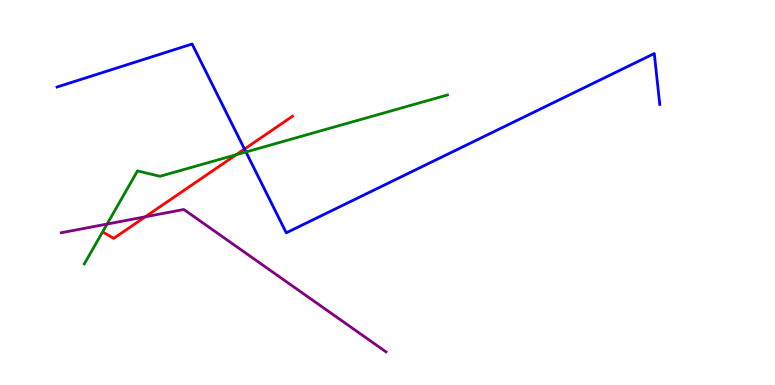[{'lines': ['blue', 'red'], 'intersections': [{'x': 3.15, 'y': 6.13}]}, {'lines': ['green', 'red'], 'intersections': [{'x': 3.05, 'y': 5.98}]}, {'lines': ['purple', 'red'], 'intersections': [{'x': 1.87, 'y': 4.37}]}, {'lines': ['blue', 'green'], 'intersections': [{'x': 3.17, 'y': 6.05}]}, {'lines': ['blue', 'purple'], 'intersections': []}, {'lines': ['green', 'purple'], 'intersections': [{'x': 1.38, 'y': 4.18}]}]